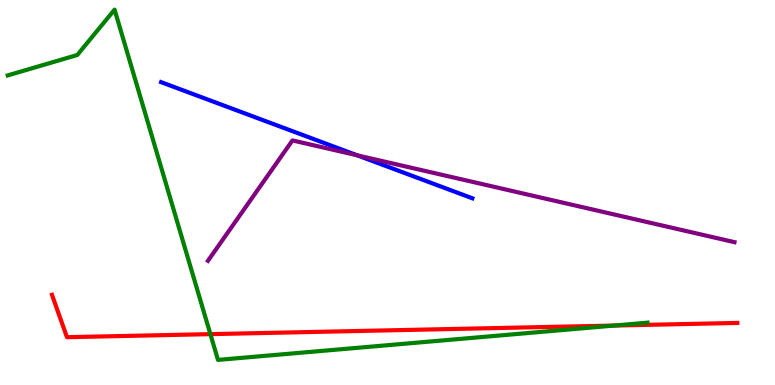[{'lines': ['blue', 'red'], 'intersections': []}, {'lines': ['green', 'red'], 'intersections': [{'x': 2.71, 'y': 1.32}, {'x': 7.93, 'y': 1.54}]}, {'lines': ['purple', 'red'], 'intersections': []}, {'lines': ['blue', 'green'], 'intersections': []}, {'lines': ['blue', 'purple'], 'intersections': [{'x': 4.61, 'y': 5.97}]}, {'lines': ['green', 'purple'], 'intersections': []}]